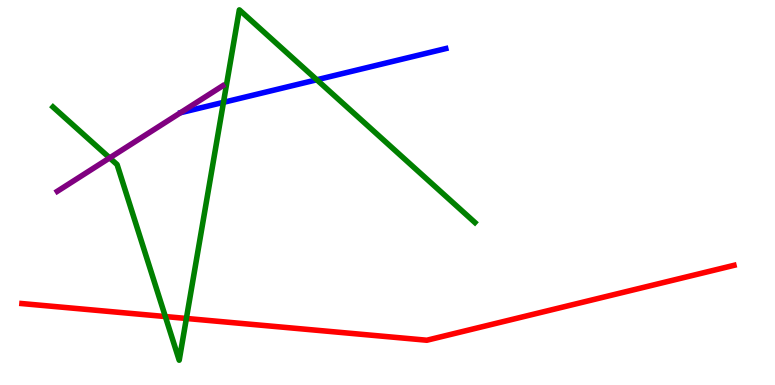[{'lines': ['blue', 'red'], 'intersections': []}, {'lines': ['green', 'red'], 'intersections': [{'x': 2.13, 'y': 1.78}, {'x': 2.4, 'y': 1.73}]}, {'lines': ['purple', 'red'], 'intersections': []}, {'lines': ['blue', 'green'], 'intersections': [{'x': 2.88, 'y': 7.34}, {'x': 4.09, 'y': 7.93}]}, {'lines': ['blue', 'purple'], 'intersections': []}, {'lines': ['green', 'purple'], 'intersections': [{'x': 1.42, 'y': 5.9}]}]